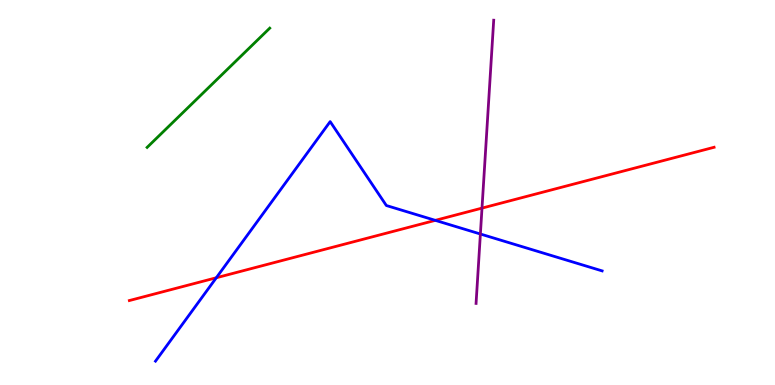[{'lines': ['blue', 'red'], 'intersections': [{'x': 2.79, 'y': 2.79}, {'x': 5.62, 'y': 4.28}]}, {'lines': ['green', 'red'], 'intersections': []}, {'lines': ['purple', 'red'], 'intersections': [{'x': 6.22, 'y': 4.59}]}, {'lines': ['blue', 'green'], 'intersections': []}, {'lines': ['blue', 'purple'], 'intersections': [{'x': 6.2, 'y': 3.92}]}, {'lines': ['green', 'purple'], 'intersections': []}]